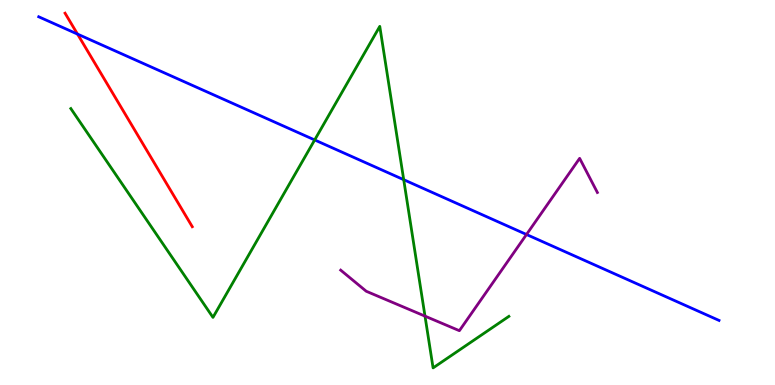[{'lines': ['blue', 'red'], 'intersections': [{'x': 1.0, 'y': 9.11}]}, {'lines': ['green', 'red'], 'intersections': []}, {'lines': ['purple', 'red'], 'intersections': []}, {'lines': ['blue', 'green'], 'intersections': [{'x': 4.06, 'y': 6.36}, {'x': 5.21, 'y': 5.33}]}, {'lines': ['blue', 'purple'], 'intersections': [{'x': 6.79, 'y': 3.91}]}, {'lines': ['green', 'purple'], 'intersections': [{'x': 5.48, 'y': 1.79}]}]